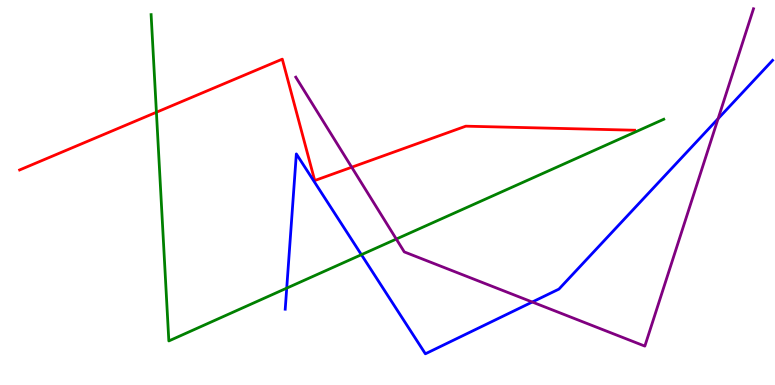[{'lines': ['blue', 'red'], 'intersections': []}, {'lines': ['green', 'red'], 'intersections': [{'x': 2.02, 'y': 7.08}]}, {'lines': ['purple', 'red'], 'intersections': [{'x': 4.54, 'y': 5.66}]}, {'lines': ['blue', 'green'], 'intersections': [{'x': 3.7, 'y': 2.52}, {'x': 4.66, 'y': 3.38}]}, {'lines': ['blue', 'purple'], 'intersections': [{'x': 6.87, 'y': 2.16}, {'x': 9.27, 'y': 6.92}]}, {'lines': ['green', 'purple'], 'intersections': [{'x': 5.11, 'y': 3.79}]}]